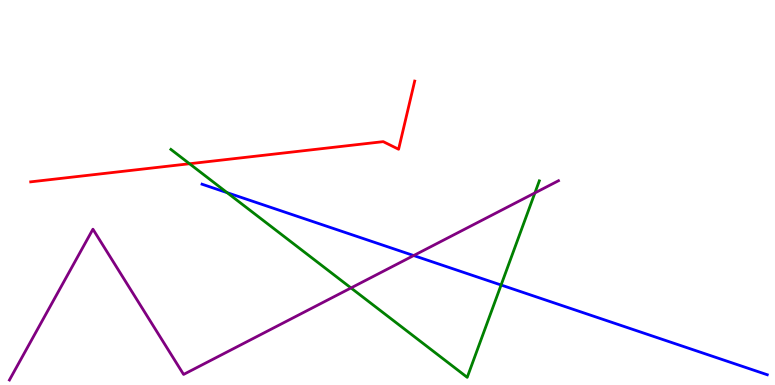[{'lines': ['blue', 'red'], 'intersections': []}, {'lines': ['green', 'red'], 'intersections': [{'x': 2.45, 'y': 5.75}]}, {'lines': ['purple', 'red'], 'intersections': []}, {'lines': ['blue', 'green'], 'intersections': [{'x': 2.93, 'y': 5.0}, {'x': 6.47, 'y': 2.6}]}, {'lines': ['blue', 'purple'], 'intersections': [{'x': 5.34, 'y': 3.36}]}, {'lines': ['green', 'purple'], 'intersections': [{'x': 4.53, 'y': 2.52}, {'x': 6.9, 'y': 4.99}]}]